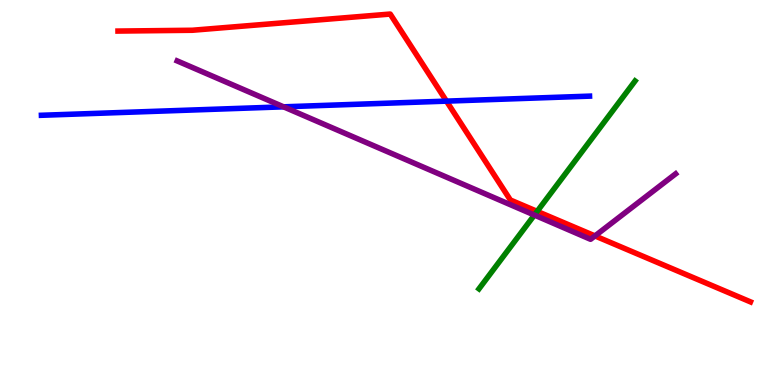[{'lines': ['blue', 'red'], 'intersections': [{'x': 5.76, 'y': 7.37}]}, {'lines': ['green', 'red'], 'intersections': [{'x': 6.93, 'y': 4.51}]}, {'lines': ['purple', 'red'], 'intersections': [{'x': 7.68, 'y': 3.87}]}, {'lines': ['blue', 'green'], 'intersections': []}, {'lines': ['blue', 'purple'], 'intersections': [{'x': 3.66, 'y': 7.23}]}, {'lines': ['green', 'purple'], 'intersections': [{'x': 6.9, 'y': 4.41}]}]